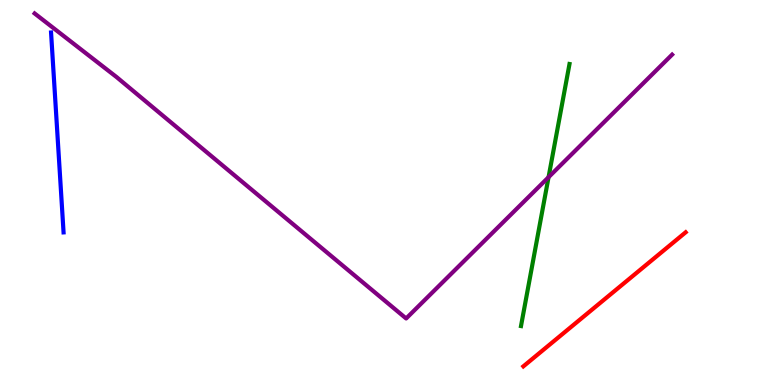[{'lines': ['blue', 'red'], 'intersections': []}, {'lines': ['green', 'red'], 'intersections': []}, {'lines': ['purple', 'red'], 'intersections': []}, {'lines': ['blue', 'green'], 'intersections': []}, {'lines': ['blue', 'purple'], 'intersections': []}, {'lines': ['green', 'purple'], 'intersections': [{'x': 7.08, 'y': 5.4}]}]